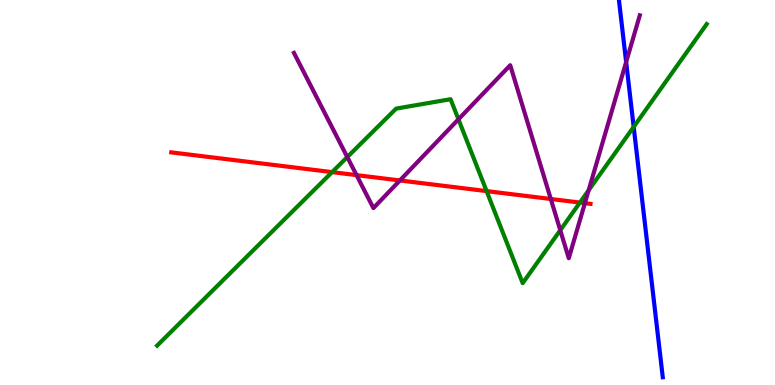[{'lines': ['blue', 'red'], 'intersections': []}, {'lines': ['green', 'red'], 'intersections': [{'x': 4.29, 'y': 5.53}, {'x': 6.28, 'y': 5.04}, {'x': 7.48, 'y': 4.74}]}, {'lines': ['purple', 'red'], 'intersections': [{'x': 4.6, 'y': 5.45}, {'x': 5.16, 'y': 5.31}, {'x': 7.11, 'y': 4.83}, {'x': 7.55, 'y': 4.72}]}, {'lines': ['blue', 'green'], 'intersections': [{'x': 8.18, 'y': 6.7}]}, {'lines': ['blue', 'purple'], 'intersections': [{'x': 8.08, 'y': 8.39}]}, {'lines': ['green', 'purple'], 'intersections': [{'x': 4.48, 'y': 5.92}, {'x': 5.92, 'y': 6.9}, {'x': 7.23, 'y': 4.02}, {'x': 7.6, 'y': 5.06}]}]